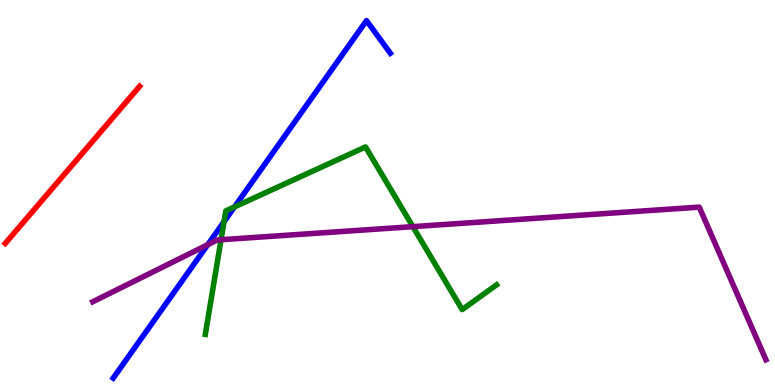[{'lines': ['blue', 'red'], 'intersections': []}, {'lines': ['green', 'red'], 'intersections': []}, {'lines': ['purple', 'red'], 'intersections': []}, {'lines': ['blue', 'green'], 'intersections': [{'x': 2.89, 'y': 4.24}, {'x': 3.03, 'y': 4.63}]}, {'lines': ['blue', 'purple'], 'intersections': [{'x': 2.68, 'y': 3.64}]}, {'lines': ['green', 'purple'], 'intersections': [{'x': 2.85, 'y': 3.77}, {'x': 5.33, 'y': 4.11}]}]